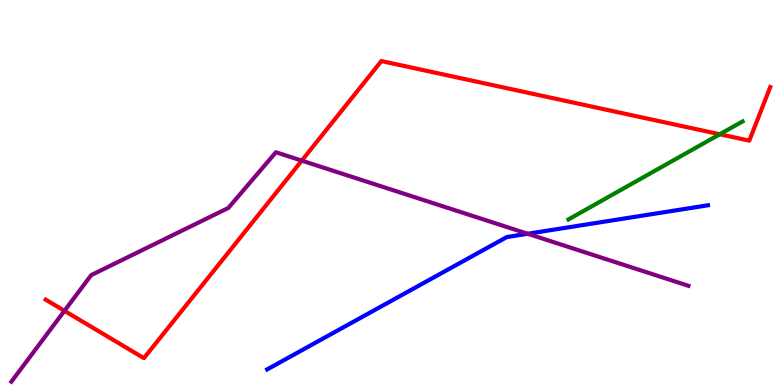[{'lines': ['blue', 'red'], 'intersections': []}, {'lines': ['green', 'red'], 'intersections': [{'x': 9.29, 'y': 6.51}]}, {'lines': ['purple', 'red'], 'intersections': [{'x': 0.832, 'y': 1.93}, {'x': 3.89, 'y': 5.83}]}, {'lines': ['blue', 'green'], 'intersections': []}, {'lines': ['blue', 'purple'], 'intersections': [{'x': 6.81, 'y': 3.93}]}, {'lines': ['green', 'purple'], 'intersections': []}]